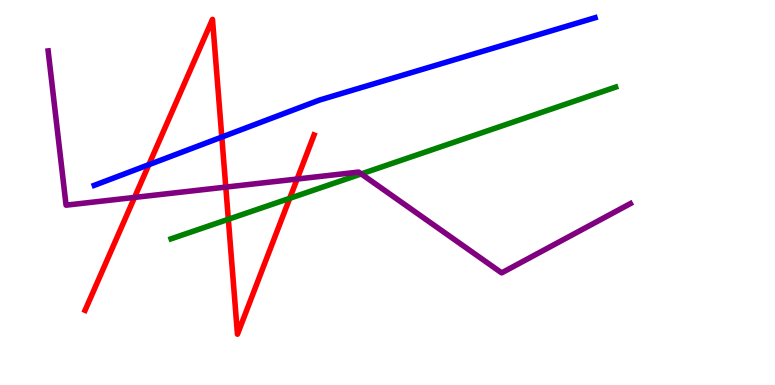[{'lines': ['blue', 'red'], 'intersections': [{'x': 1.92, 'y': 5.72}, {'x': 2.86, 'y': 6.44}]}, {'lines': ['green', 'red'], 'intersections': [{'x': 2.95, 'y': 4.3}, {'x': 3.74, 'y': 4.85}]}, {'lines': ['purple', 'red'], 'intersections': [{'x': 1.74, 'y': 4.87}, {'x': 2.91, 'y': 5.14}, {'x': 3.83, 'y': 5.35}]}, {'lines': ['blue', 'green'], 'intersections': []}, {'lines': ['blue', 'purple'], 'intersections': []}, {'lines': ['green', 'purple'], 'intersections': [{'x': 4.66, 'y': 5.48}]}]